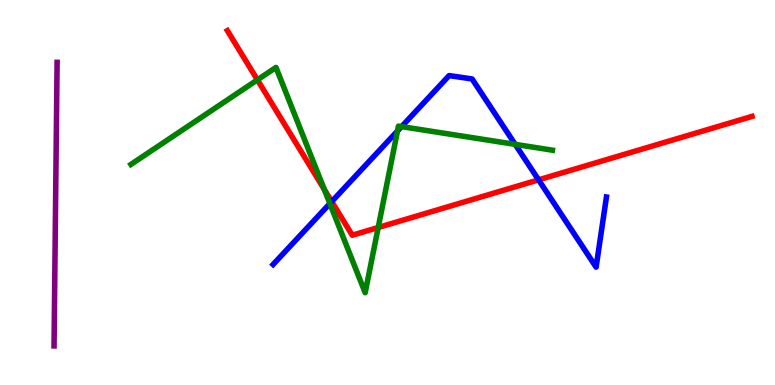[{'lines': ['blue', 'red'], 'intersections': [{'x': 4.28, 'y': 4.76}, {'x': 6.95, 'y': 5.33}]}, {'lines': ['green', 'red'], 'intersections': [{'x': 3.32, 'y': 7.93}, {'x': 4.18, 'y': 5.08}, {'x': 4.88, 'y': 4.09}]}, {'lines': ['purple', 'red'], 'intersections': []}, {'lines': ['blue', 'green'], 'intersections': [{'x': 4.26, 'y': 4.71}, {'x': 5.13, 'y': 6.6}, {'x': 5.18, 'y': 6.71}, {'x': 6.65, 'y': 6.25}]}, {'lines': ['blue', 'purple'], 'intersections': []}, {'lines': ['green', 'purple'], 'intersections': []}]